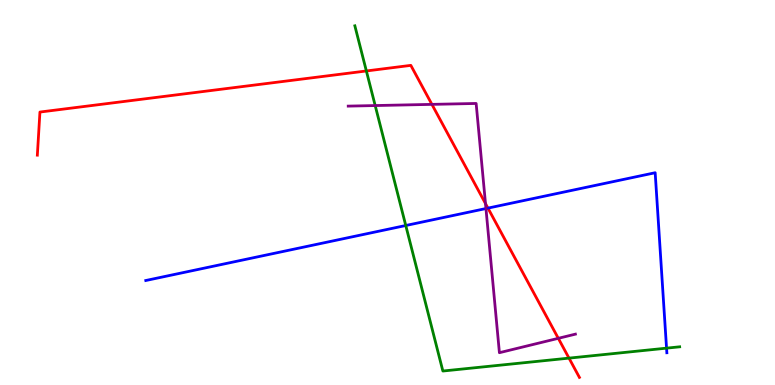[{'lines': ['blue', 'red'], 'intersections': [{'x': 6.3, 'y': 4.59}]}, {'lines': ['green', 'red'], 'intersections': [{'x': 4.73, 'y': 8.16}, {'x': 7.34, 'y': 0.698}]}, {'lines': ['purple', 'red'], 'intersections': [{'x': 5.57, 'y': 7.29}, {'x': 6.26, 'y': 4.71}, {'x': 7.2, 'y': 1.21}]}, {'lines': ['blue', 'green'], 'intersections': [{'x': 5.24, 'y': 4.14}, {'x': 8.6, 'y': 0.957}]}, {'lines': ['blue', 'purple'], 'intersections': [{'x': 6.27, 'y': 4.58}]}, {'lines': ['green', 'purple'], 'intersections': [{'x': 4.84, 'y': 7.26}]}]